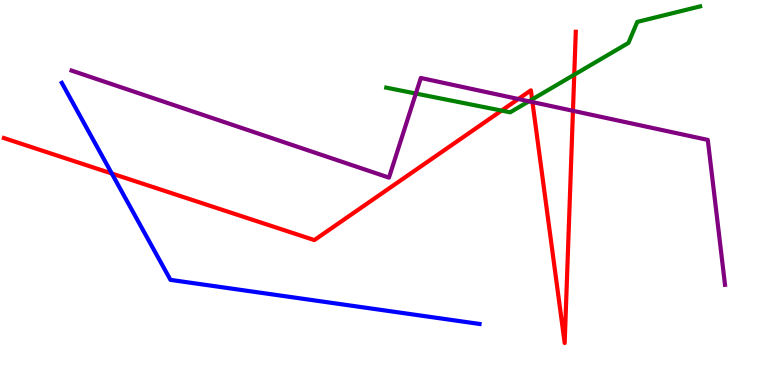[{'lines': ['blue', 'red'], 'intersections': [{'x': 1.44, 'y': 5.49}]}, {'lines': ['green', 'red'], 'intersections': [{'x': 6.47, 'y': 7.13}, {'x': 6.87, 'y': 7.42}, {'x': 7.41, 'y': 8.06}]}, {'lines': ['purple', 'red'], 'intersections': [{'x': 6.69, 'y': 7.43}, {'x': 6.87, 'y': 7.35}, {'x': 7.39, 'y': 7.12}]}, {'lines': ['blue', 'green'], 'intersections': []}, {'lines': ['blue', 'purple'], 'intersections': []}, {'lines': ['green', 'purple'], 'intersections': [{'x': 5.37, 'y': 7.57}, {'x': 6.82, 'y': 7.37}]}]